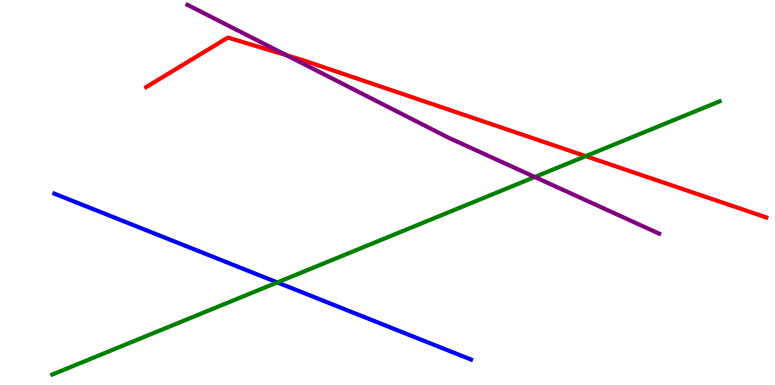[{'lines': ['blue', 'red'], 'intersections': []}, {'lines': ['green', 'red'], 'intersections': [{'x': 7.56, 'y': 5.94}]}, {'lines': ['purple', 'red'], 'intersections': [{'x': 3.7, 'y': 8.57}]}, {'lines': ['blue', 'green'], 'intersections': [{'x': 3.58, 'y': 2.66}]}, {'lines': ['blue', 'purple'], 'intersections': []}, {'lines': ['green', 'purple'], 'intersections': [{'x': 6.9, 'y': 5.4}]}]